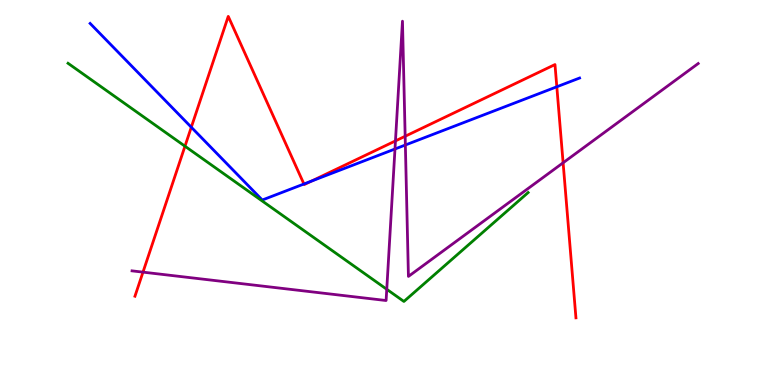[{'lines': ['blue', 'red'], 'intersections': [{'x': 2.47, 'y': 6.7}, {'x': 3.92, 'y': 5.22}, {'x': 4.02, 'y': 5.3}, {'x': 7.18, 'y': 7.75}]}, {'lines': ['green', 'red'], 'intersections': [{'x': 2.39, 'y': 6.2}]}, {'lines': ['purple', 'red'], 'intersections': [{'x': 1.84, 'y': 2.93}, {'x': 5.1, 'y': 6.34}, {'x': 5.23, 'y': 6.46}, {'x': 7.27, 'y': 5.77}]}, {'lines': ['blue', 'green'], 'intersections': []}, {'lines': ['blue', 'purple'], 'intersections': [{'x': 5.1, 'y': 6.13}, {'x': 5.23, 'y': 6.23}]}, {'lines': ['green', 'purple'], 'intersections': [{'x': 4.99, 'y': 2.49}]}]